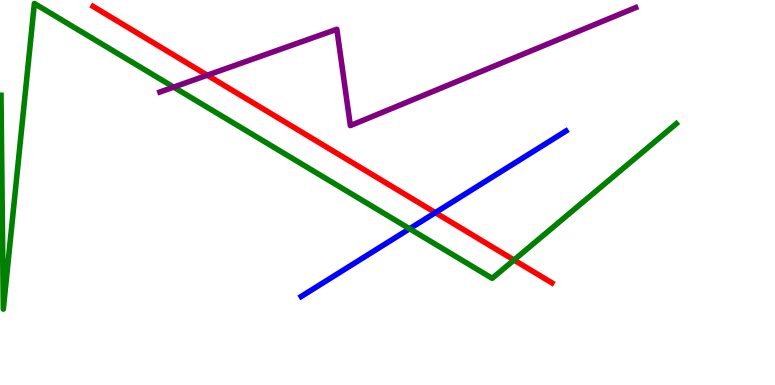[{'lines': ['blue', 'red'], 'intersections': [{'x': 5.62, 'y': 4.48}]}, {'lines': ['green', 'red'], 'intersections': [{'x': 6.63, 'y': 3.25}]}, {'lines': ['purple', 'red'], 'intersections': [{'x': 2.67, 'y': 8.05}]}, {'lines': ['blue', 'green'], 'intersections': [{'x': 5.28, 'y': 4.06}]}, {'lines': ['blue', 'purple'], 'intersections': []}, {'lines': ['green', 'purple'], 'intersections': [{'x': 2.24, 'y': 7.74}]}]